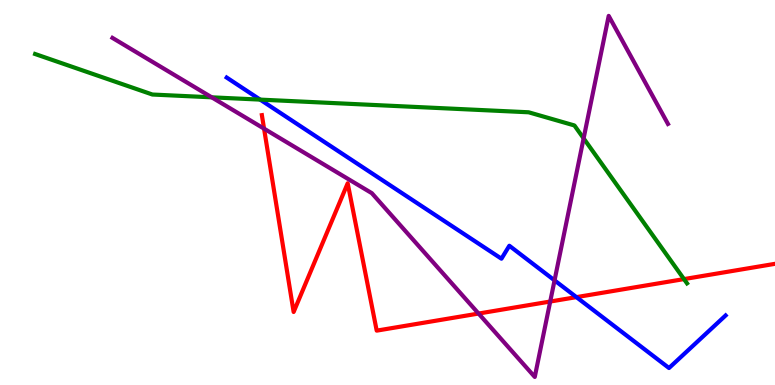[{'lines': ['blue', 'red'], 'intersections': [{'x': 7.44, 'y': 2.28}]}, {'lines': ['green', 'red'], 'intersections': [{'x': 8.83, 'y': 2.75}]}, {'lines': ['purple', 'red'], 'intersections': [{'x': 3.41, 'y': 6.66}, {'x': 6.18, 'y': 1.86}, {'x': 7.1, 'y': 2.17}]}, {'lines': ['blue', 'green'], 'intersections': [{'x': 3.36, 'y': 7.41}]}, {'lines': ['blue', 'purple'], 'intersections': [{'x': 7.16, 'y': 2.72}]}, {'lines': ['green', 'purple'], 'intersections': [{'x': 2.73, 'y': 7.47}, {'x': 7.53, 'y': 6.41}]}]